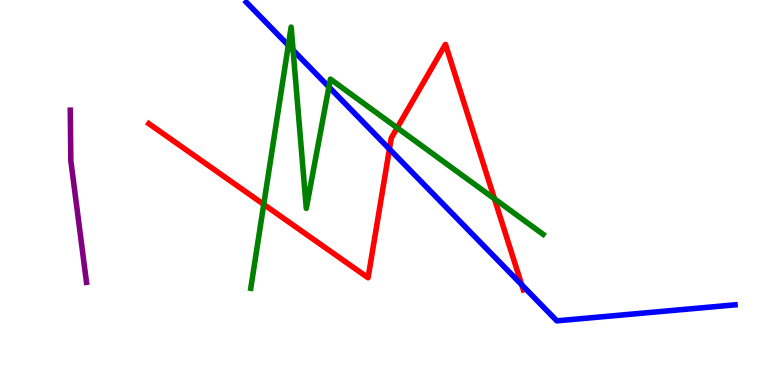[{'lines': ['blue', 'red'], 'intersections': [{'x': 5.02, 'y': 6.13}, {'x': 6.73, 'y': 2.6}]}, {'lines': ['green', 'red'], 'intersections': [{'x': 3.4, 'y': 4.69}, {'x': 5.12, 'y': 6.68}, {'x': 6.38, 'y': 4.84}]}, {'lines': ['purple', 'red'], 'intersections': []}, {'lines': ['blue', 'green'], 'intersections': [{'x': 3.72, 'y': 8.82}, {'x': 3.78, 'y': 8.7}, {'x': 4.24, 'y': 7.74}]}, {'lines': ['blue', 'purple'], 'intersections': []}, {'lines': ['green', 'purple'], 'intersections': []}]